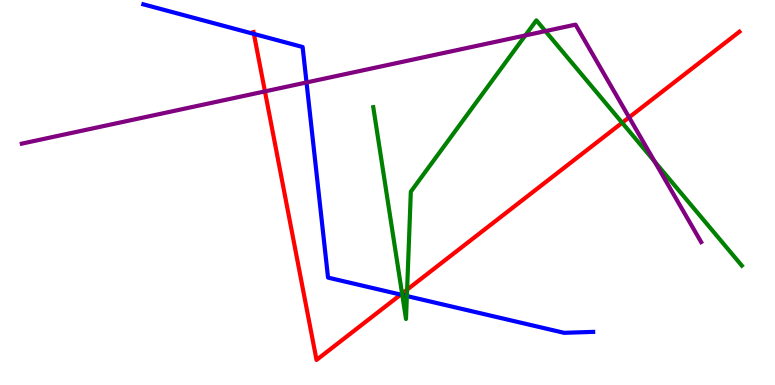[{'lines': ['blue', 'red'], 'intersections': [{'x': 3.28, 'y': 9.12}, {'x': 5.17, 'y': 2.35}]}, {'lines': ['green', 'red'], 'intersections': [{'x': 5.19, 'y': 2.38}, {'x': 5.25, 'y': 2.48}, {'x': 8.03, 'y': 6.81}]}, {'lines': ['purple', 'red'], 'intersections': [{'x': 3.42, 'y': 7.63}, {'x': 8.12, 'y': 6.95}]}, {'lines': ['blue', 'green'], 'intersections': [{'x': 5.19, 'y': 2.34}, {'x': 5.25, 'y': 2.31}]}, {'lines': ['blue', 'purple'], 'intersections': [{'x': 3.96, 'y': 7.86}]}, {'lines': ['green', 'purple'], 'intersections': [{'x': 6.78, 'y': 9.08}, {'x': 7.04, 'y': 9.19}, {'x': 8.45, 'y': 5.8}]}]